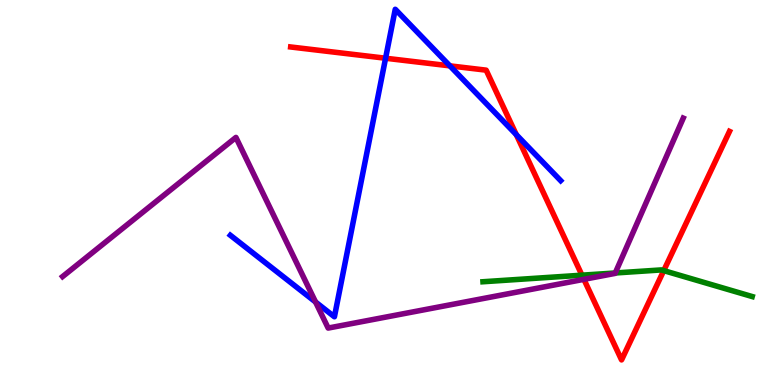[{'lines': ['blue', 'red'], 'intersections': [{'x': 4.98, 'y': 8.49}, {'x': 5.8, 'y': 8.29}, {'x': 6.66, 'y': 6.5}]}, {'lines': ['green', 'red'], 'intersections': [{'x': 7.51, 'y': 2.85}, {'x': 8.56, 'y': 2.97}]}, {'lines': ['purple', 'red'], 'intersections': [{'x': 7.53, 'y': 2.74}]}, {'lines': ['blue', 'green'], 'intersections': []}, {'lines': ['blue', 'purple'], 'intersections': [{'x': 4.07, 'y': 2.16}]}, {'lines': ['green', 'purple'], 'intersections': [{'x': 7.94, 'y': 2.91}]}]